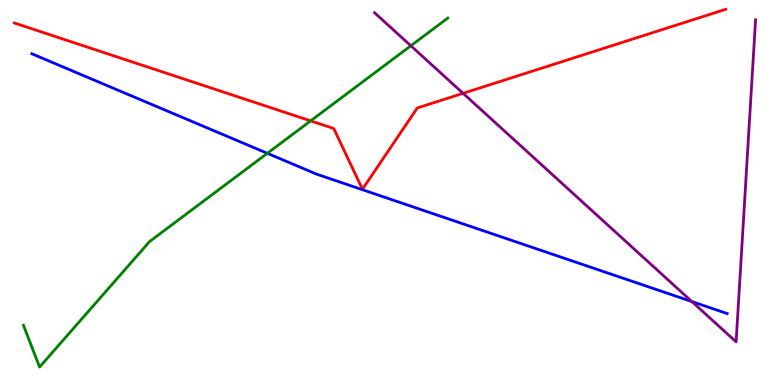[{'lines': ['blue', 'red'], 'intersections': []}, {'lines': ['green', 'red'], 'intersections': [{'x': 4.01, 'y': 6.86}]}, {'lines': ['purple', 'red'], 'intersections': [{'x': 5.98, 'y': 7.58}]}, {'lines': ['blue', 'green'], 'intersections': [{'x': 3.45, 'y': 6.02}]}, {'lines': ['blue', 'purple'], 'intersections': [{'x': 8.93, 'y': 2.17}]}, {'lines': ['green', 'purple'], 'intersections': [{'x': 5.3, 'y': 8.81}]}]